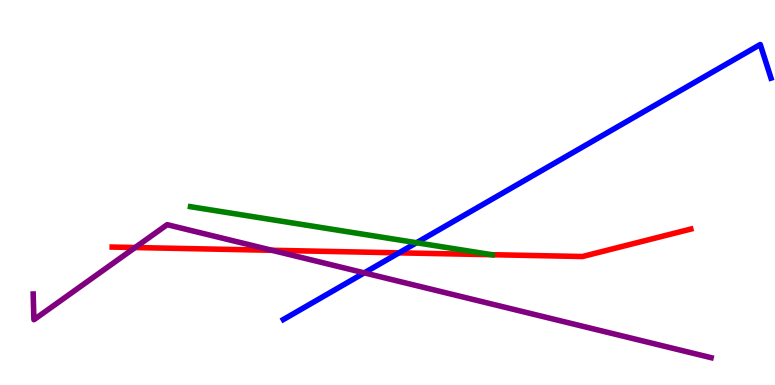[{'lines': ['blue', 'red'], 'intersections': [{'x': 5.15, 'y': 3.43}]}, {'lines': ['green', 'red'], 'intersections': [{'x': 6.34, 'y': 3.38}]}, {'lines': ['purple', 'red'], 'intersections': [{'x': 1.74, 'y': 3.57}, {'x': 3.51, 'y': 3.5}]}, {'lines': ['blue', 'green'], 'intersections': [{'x': 5.37, 'y': 3.7}]}, {'lines': ['blue', 'purple'], 'intersections': [{'x': 4.7, 'y': 2.91}]}, {'lines': ['green', 'purple'], 'intersections': []}]